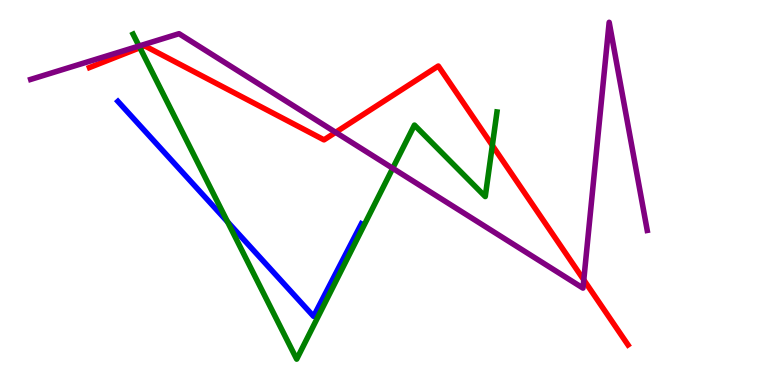[{'lines': ['blue', 'red'], 'intersections': []}, {'lines': ['green', 'red'], 'intersections': [{'x': 1.81, 'y': 8.76}, {'x': 6.35, 'y': 6.22}]}, {'lines': ['purple', 'red'], 'intersections': [{'x': 4.33, 'y': 6.56}, {'x': 7.53, 'y': 2.73}]}, {'lines': ['blue', 'green'], 'intersections': [{'x': 2.94, 'y': 4.24}]}, {'lines': ['blue', 'purple'], 'intersections': []}, {'lines': ['green', 'purple'], 'intersections': [{'x': 1.79, 'y': 8.8}, {'x': 5.07, 'y': 5.63}]}]